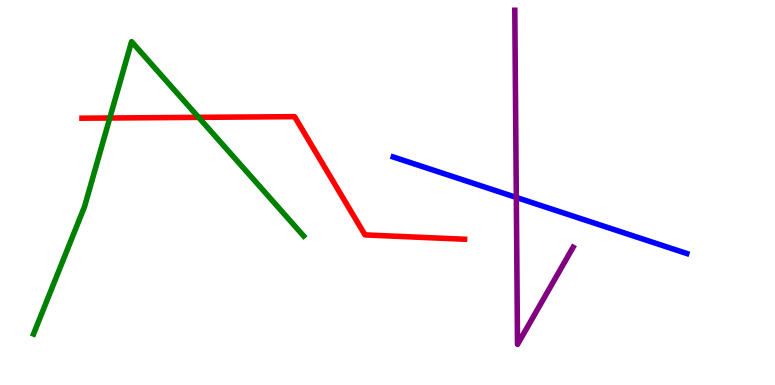[{'lines': ['blue', 'red'], 'intersections': []}, {'lines': ['green', 'red'], 'intersections': [{'x': 1.42, 'y': 6.93}, {'x': 2.56, 'y': 6.95}]}, {'lines': ['purple', 'red'], 'intersections': []}, {'lines': ['blue', 'green'], 'intersections': []}, {'lines': ['blue', 'purple'], 'intersections': [{'x': 6.66, 'y': 4.87}]}, {'lines': ['green', 'purple'], 'intersections': []}]